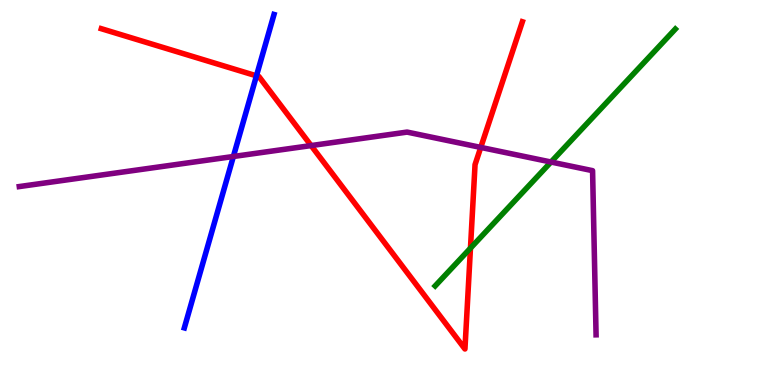[{'lines': ['blue', 'red'], 'intersections': [{'x': 3.31, 'y': 8.03}]}, {'lines': ['green', 'red'], 'intersections': [{'x': 6.07, 'y': 3.55}]}, {'lines': ['purple', 'red'], 'intersections': [{'x': 4.01, 'y': 6.22}, {'x': 6.2, 'y': 6.17}]}, {'lines': ['blue', 'green'], 'intersections': []}, {'lines': ['blue', 'purple'], 'intersections': [{'x': 3.01, 'y': 5.94}]}, {'lines': ['green', 'purple'], 'intersections': [{'x': 7.11, 'y': 5.79}]}]